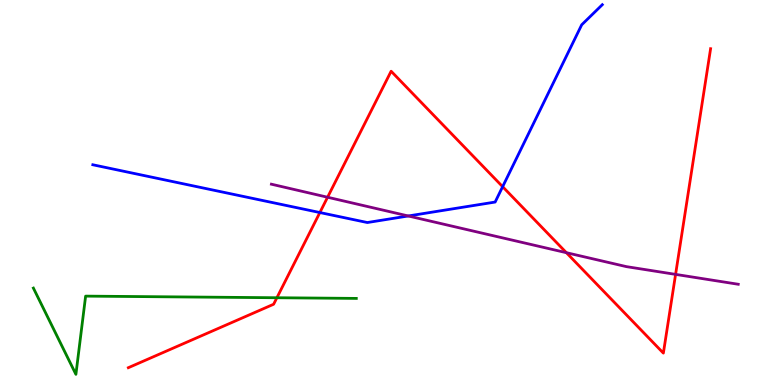[{'lines': ['blue', 'red'], 'intersections': [{'x': 4.13, 'y': 4.48}, {'x': 6.49, 'y': 5.15}]}, {'lines': ['green', 'red'], 'intersections': [{'x': 3.57, 'y': 2.27}]}, {'lines': ['purple', 'red'], 'intersections': [{'x': 4.23, 'y': 4.88}, {'x': 7.31, 'y': 3.44}, {'x': 8.72, 'y': 2.87}]}, {'lines': ['blue', 'green'], 'intersections': []}, {'lines': ['blue', 'purple'], 'intersections': [{'x': 5.27, 'y': 4.39}]}, {'lines': ['green', 'purple'], 'intersections': []}]